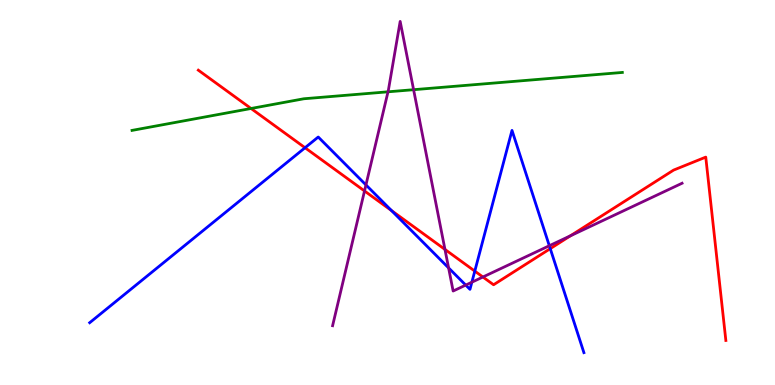[{'lines': ['blue', 'red'], 'intersections': [{'x': 3.94, 'y': 6.16}, {'x': 5.05, 'y': 4.53}, {'x': 6.13, 'y': 2.96}, {'x': 7.1, 'y': 3.54}]}, {'lines': ['green', 'red'], 'intersections': [{'x': 3.24, 'y': 7.18}]}, {'lines': ['purple', 'red'], 'intersections': [{'x': 4.7, 'y': 5.04}, {'x': 5.74, 'y': 3.52}, {'x': 6.23, 'y': 2.81}, {'x': 7.36, 'y': 3.88}]}, {'lines': ['blue', 'green'], 'intersections': []}, {'lines': ['blue', 'purple'], 'intersections': [{'x': 4.72, 'y': 5.2}, {'x': 5.79, 'y': 3.04}, {'x': 6.01, 'y': 2.59}, {'x': 6.09, 'y': 2.67}, {'x': 7.09, 'y': 3.62}]}, {'lines': ['green', 'purple'], 'intersections': [{'x': 5.01, 'y': 7.62}, {'x': 5.34, 'y': 7.67}]}]